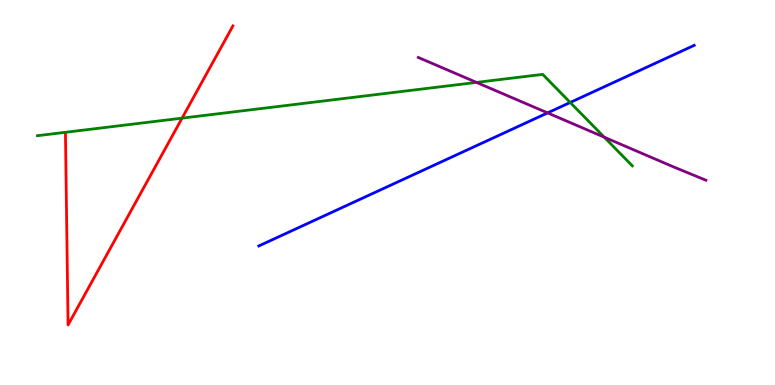[{'lines': ['blue', 'red'], 'intersections': []}, {'lines': ['green', 'red'], 'intersections': [{'x': 2.35, 'y': 6.93}]}, {'lines': ['purple', 'red'], 'intersections': []}, {'lines': ['blue', 'green'], 'intersections': [{'x': 7.36, 'y': 7.34}]}, {'lines': ['blue', 'purple'], 'intersections': [{'x': 7.07, 'y': 7.07}]}, {'lines': ['green', 'purple'], 'intersections': [{'x': 6.15, 'y': 7.86}, {'x': 7.8, 'y': 6.44}]}]